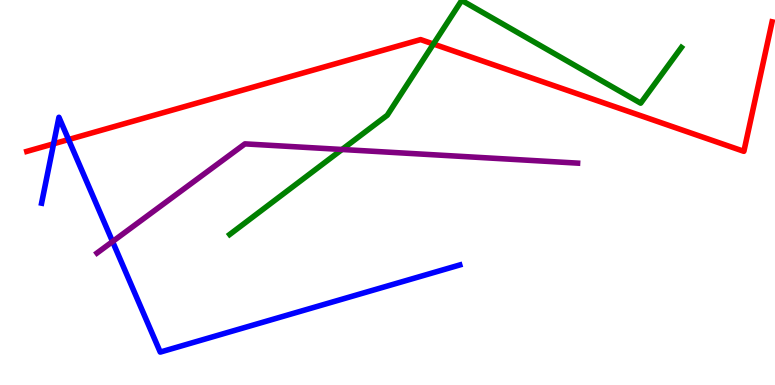[{'lines': ['blue', 'red'], 'intersections': [{'x': 0.691, 'y': 6.26}, {'x': 0.885, 'y': 6.38}]}, {'lines': ['green', 'red'], 'intersections': [{'x': 5.59, 'y': 8.86}]}, {'lines': ['purple', 'red'], 'intersections': []}, {'lines': ['blue', 'green'], 'intersections': []}, {'lines': ['blue', 'purple'], 'intersections': [{'x': 1.45, 'y': 3.73}]}, {'lines': ['green', 'purple'], 'intersections': [{'x': 4.41, 'y': 6.12}]}]